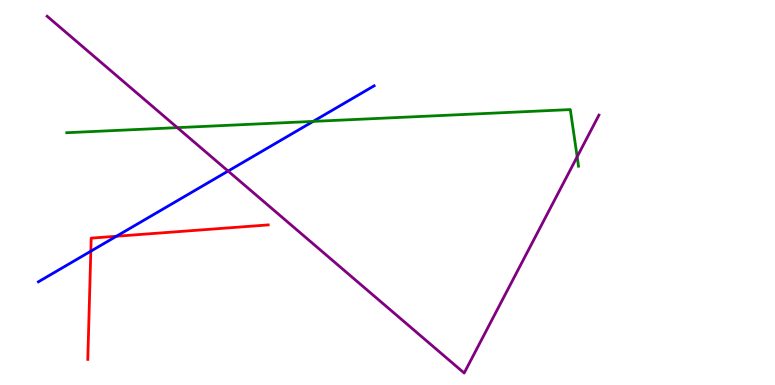[{'lines': ['blue', 'red'], 'intersections': [{'x': 1.17, 'y': 3.48}, {'x': 1.5, 'y': 3.86}]}, {'lines': ['green', 'red'], 'intersections': []}, {'lines': ['purple', 'red'], 'intersections': []}, {'lines': ['blue', 'green'], 'intersections': [{'x': 4.04, 'y': 6.85}]}, {'lines': ['blue', 'purple'], 'intersections': [{'x': 2.94, 'y': 5.56}]}, {'lines': ['green', 'purple'], 'intersections': [{'x': 2.29, 'y': 6.68}, {'x': 7.45, 'y': 5.93}]}]